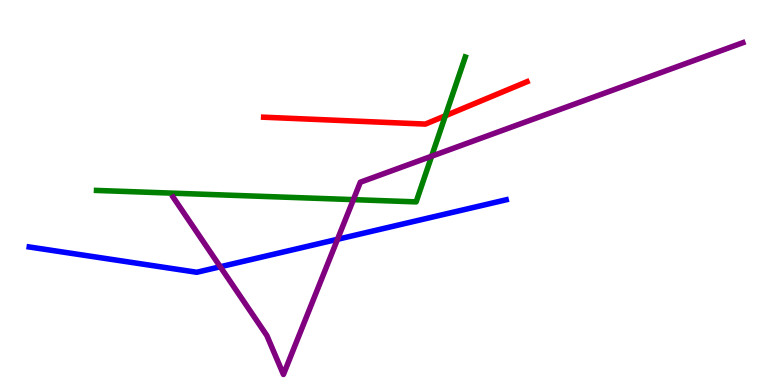[{'lines': ['blue', 'red'], 'intersections': []}, {'lines': ['green', 'red'], 'intersections': [{'x': 5.75, 'y': 6.99}]}, {'lines': ['purple', 'red'], 'intersections': []}, {'lines': ['blue', 'green'], 'intersections': []}, {'lines': ['blue', 'purple'], 'intersections': [{'x': 2.84, 'y': 3.07}, {'x': 4.35, 'y': 3.78}]}, {'lines': ['green', 'purple'], 'intersections': [{'x': 4.56, 'y': 4.81}, {'x': 5.57, 'y': 5.94}]}]